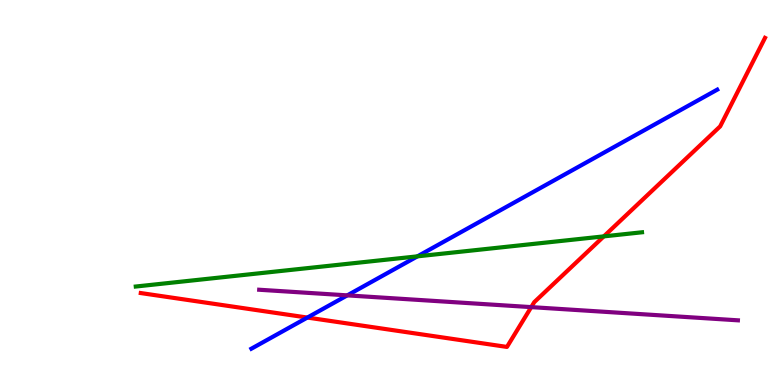[{'lines': ['blue', 'red'], 'intersections': [{'x': 3.97, 'y': 1.75}]}, {'lines': ['green', 'red'], 'intersections': [{'x': 7.79, 'y': 3.86}]}, {'lines': ['purple', 'red'], 'intersections': [{'x': 6.85, 'y': 2.02}]}, {'lines': ['blue', 'green'], 'intersections': [{'x': 5.39, 'y': 3.34}]}, {'lines': ['blue', 'purple'], 'intersections': [{'x': 4.48, 'y': 2.33}]}, {'lines': ['green', 'purple'], 'intersections': []}]